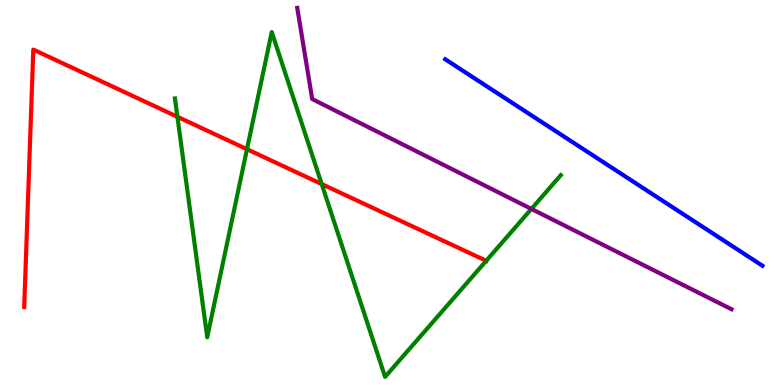[{'lines': ['blue', 'red'], 'intersections': []}, {'lines': ['green', 'red'], 'intersections': [{'x': 2.29, 'y': 6.97}, {'x': 3.19, 'y': 6.12}, {'x': 4.15, 'y': 5.22}, {'x': 6.27, 'y': 3.23}]}, {'lines': ['purple', 'red'], 'intersections': []}, {'lines': ['blue', 'green'], 'intersections': []}, {'lines': ['blue', 'purple'], 'intersections': []}, {'lines': ['green', 'purple'], 'intersections': [{'x': 6.86, 'y': 4.57}]}]